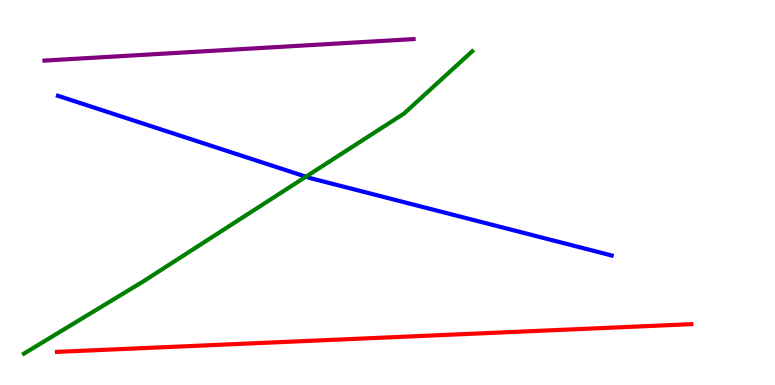[{'lines': ['blue', 'red'], 'intersections': []}, {'lines': ['green', 'red'], 'intersections': []}, {'lines': ['purple', 'red'], 'intersections': []}, {'lines': ['blue', 'green'], 'intersections': [{'x': 3.95, 'y': 5.41}]}, {'lines': ['blue', 'purple'], 'intersections': []}, {'lines': ['green', 'purple'], 'intersections': []}]